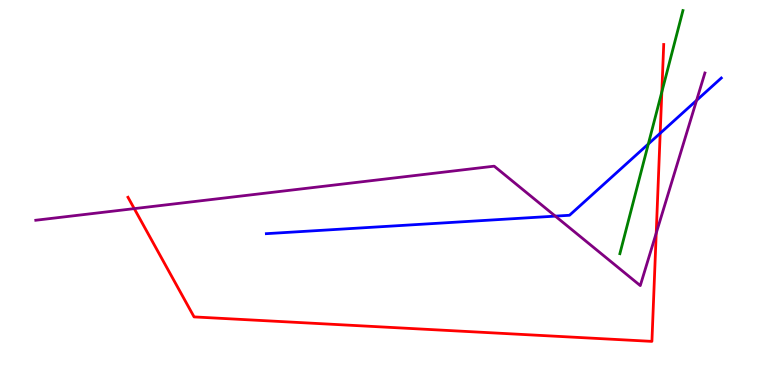[{'lines': ['blue', 'red'], 'intersections': [{'x': 8.52, 'y': 6.54}]}, {'lines': ['green', 'red'], 'intersections': [{'x': 8.54, 'y': 7.61}]}, {'lines': ['purple', 'red'], 'intersections': [{'x': 1.73, 'y': 4.58}, {'x': 8.47, 'y': 3.94}]}, {'lines': ['blue', 'green'], 'intersections': [{'x': 8.37, 'y': 6.26}]}, {'lines': ['blue', 'purple'], 'intersections': [{'x': 7.17, 'y': 4.39}, {'x': 8.99, 'y': 7.39}]}, {'lines': ['green', 'purple'], 'intersections': []}]